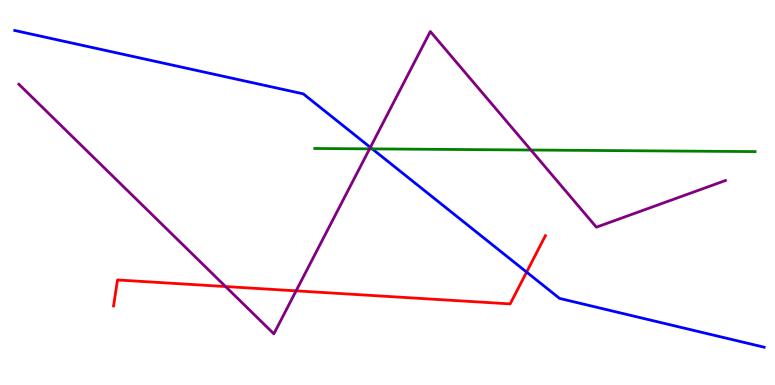[{'lines': ['blue', 'red'], 'intersections': [{'x': 6.79, 'y': 2.93}]}, {'lines': ['green', 'red'], 'intersections': []}, {'lines': ['purple', 'red'], 'intersections': [{'x': 2.91, 'y': 2.56}, {'x': 3.82, 'y': 2.45}]}, {'lines': ['blue', 'green'], 'intersections': [{'x': 4.8, 'y': 6.13}]}, {'lines': ['blue', 'purple'], 'intersections': [{'x': 4.78, 'y': 6.17}]}, {'lines': ['green', 'purple'], 'intersections': [{'x': 4.77, 'y': 6.13}, {'x': 6.85, 'y': 6.1}]}]